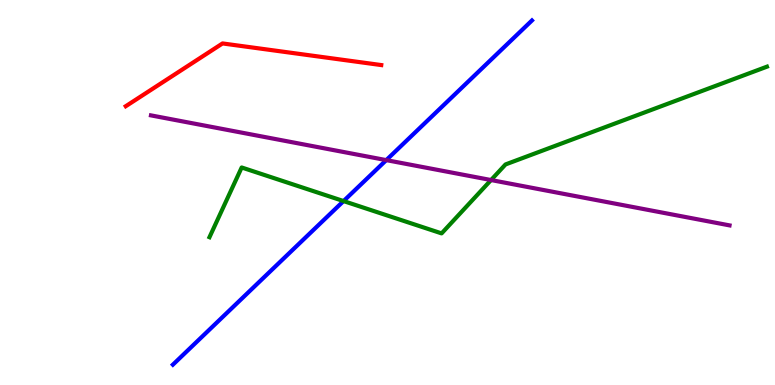[{'lines': ['blue', 'red'], 'intersections': []}, {'lines': ['green', 'red'], 'intersections': []}, {'lines': ['purple', 'red'], 'intersections': []}, {'lines': ['blue', 'green'], 'intersections': [{'x': 4.43, 'y': 4.78}]}, {'lines': ['blue', 'purple'], 'intersections': [{'x': 4.98, 'y': 5.84}]}, {'lines': ['green', 'purple'], 'intersections': [{'x': 6.34, 'y': 5.32}]}]